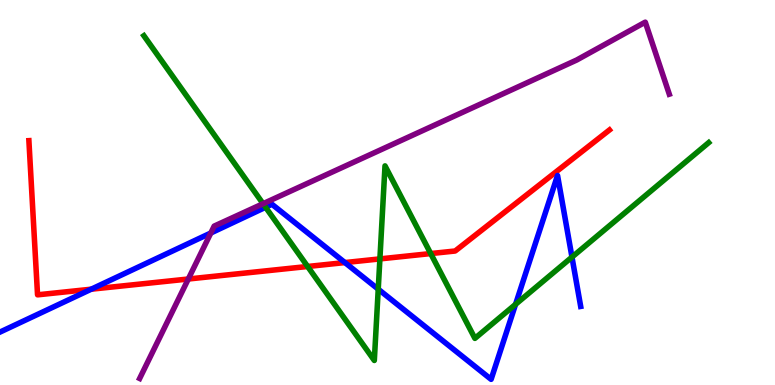[{'lines': ['blue', 'red'], 'intersections': [{'x': 1.18, 'y': 2.49}, {'x': 4.45, 'y': 3.18}]}, {'lines': ['green', 'red'], 'intersections': [{'x': 3.97, 'y': 3.08}, {'x': 4.9, 'y': 3.28}, {'x': 5.56, 'y': 3.41}]}, {'lines': ['purple', 'red'], 'intersections': [{'x': 2.43, 'y': 2.75}]}, {'lines': ['blue', 'green'], 'intersections': [{'x': 3.43, 'y': 4.62}, {'x': 4.88, 'y': 2.49}, {'x': 6.65, 'y': 2.09}, {'x': 7.38, 'y': 3.32}]}, {'lines': ['blue', 'purple'], 'intersections': [{'x': 2.72, 'y': 3.95}]}, {'lines': ['green', 'purple'], 'intersections': [{'x': 3.39, 'y': 4.71}]}]